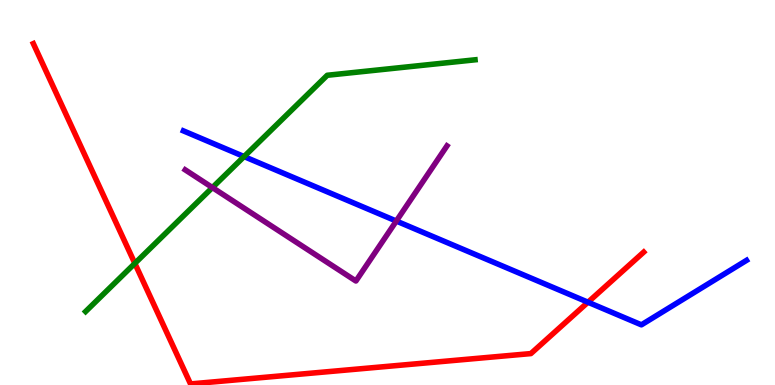[{'lines': ['blue', 'red'], 'intersections': [{'x': 7.59, 'y': 2.15}]}, {'lines': ['green', 'red'], 'intersections': [{'x': 1.74, 'y': 3.16}]}, {'lines': ['purple', 'red'], 'intersections': []}, {'lines': ['blue', 'green'], 'intersections': [{'x': 3.15, 'y': 5.93}]}, {'lines': ['blue', 'purple'], 'intersections': [{'x': 5.11, 'y': 4.26}]}, {'lines': ['green', 'purple'], 'intersections': [{'x': 2.74, 'y': 5.13}]}]